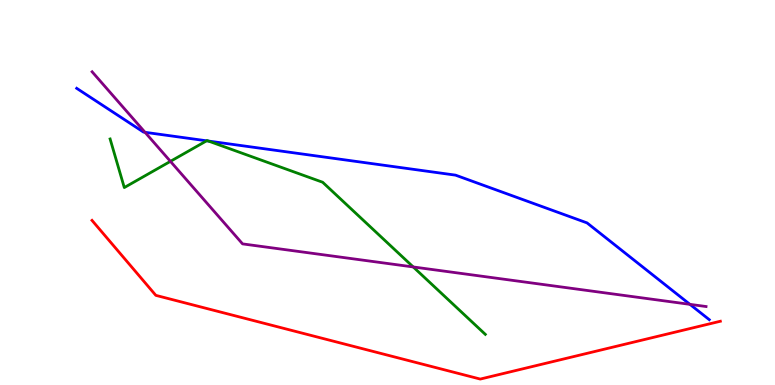[{'lines': ['blue', 'red'], 'intersections': []}, {'lines': ['green', 'red'], 'intersections': []}, {'lines': ['purple', 'red'], 'intersections': []}, {'lines': ['blue', 'green'], 'intersections': [{'x': 2.67, 'y': 6.34}, {'x': 2.69, 'y': 6.34}]}, {'lines': ['blue', 'purple'], 'intersections': [{'x': 1.87, 'y': 6.56}, {'x': 8.9, 'y': 2.09}]}, {'lines': ['green', 'purple'], 'intersections': [{'x': 2.2, 'y': 5.81}, {'x': 5.33, 'y': 3.07}]}]